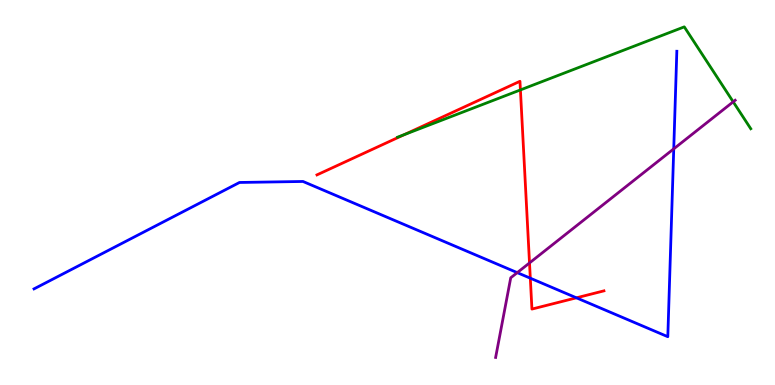[{'lines': ['blue', 'red'], 'intersections': [{'x': 6.84, 'y': 2.77}, {'x': 7.44, 'y': 2.26}]}, {'lines': ['green', 'red'], 'intersections': [{'x': 5.22, 'y': 6.5}, {'x': 6.72, 'y': 7.66}]}, {'lines': ['purple', 'red'], 'intersections': [{'x': 6.83, 'y': 3.17}]}, {'lines': ['blue', 'green'], 'intersections': []}, {'lines': ['blue', 'purple'], 'intersections': [{'x': 6.67, 'y': 2.92}, {'x': 8.69, 'y': 6.13}]}, {'lines': ['green', 'purple'], 'intersections': [{'x': 9.46, 'y': 7.36}]}]